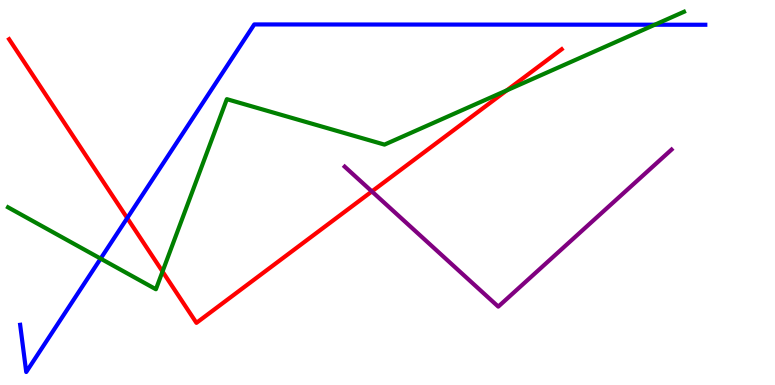[{'lines': ['blue', 'red'], 'intersections': [{'x': 1.64, 'y': 4.34}]}, {'lines': ['green', 'red'], 'intersections': [{'x': 2.1, 'y': 2.95}, {'x': 6.54, 'y': 7.65}]}, {'lines': ['purple', 'red'], 'intersections': [{'x': 4.8, 'y': 5.03}]}, {'lines': ['blue', 'green'], 'intersections': [{'x': 1.3, 'y': 3.28}, {'x': 8.45, 'y': 9.36}]}, {'lines': ['blue', 'purple'], 'intersections': []}, {'lines': ['green', 'purple'], 'intersections': []}]